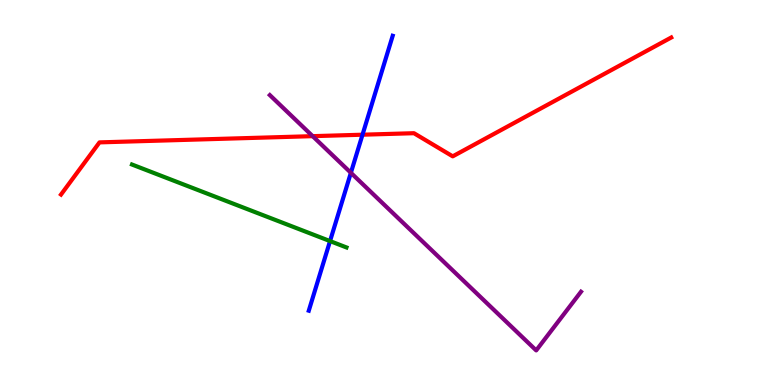[{'lines': ['blue', 'red'], 'intersections': [{'x': 4.68, 'y': 6.5}]}, {'lines': ['green', 'red'], 'intersections': []}, {'lines': ['purple', 'red'], 'intersections': [{'x': 4.03, 'y': 6.46}]}, {'lines': ['blue', 'green'], 'intersections': [{'x': 4.26, 'y': 3.74}]}, {'lines': ['blue', 'purple'], 'intersections': [{'x': 4.53, 'y': 5.51}]}, {'lines': ['green', 'purple'], 'intersections': []}]